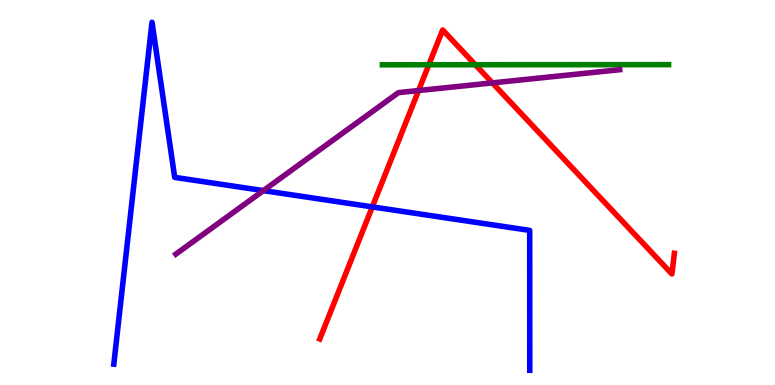[{'lines': ['blue', 'red'], 'intersections': [{'x': 4.8, 'y': 4.63}]}, {'lines': ['green', 'red'], 'intersections': [{'x': 5.53, 'y': 8.32}, {'x': 6.13, 'y': 8.32}]}, {'lines': ['purple', 'red'], 'intersections': [{'x': 5.4, 'y': 7.65}, {'x': 6.35, 'y': 7.85}]}, {'lines': ['blue', 'green'], 'intersections': []}, {'lines': ['blue', 'purple'], 'intersections': [{'x': 3.4, 'y': 5.05}]}, {'lines': ['green', 'purple'], 'intersections': []}]